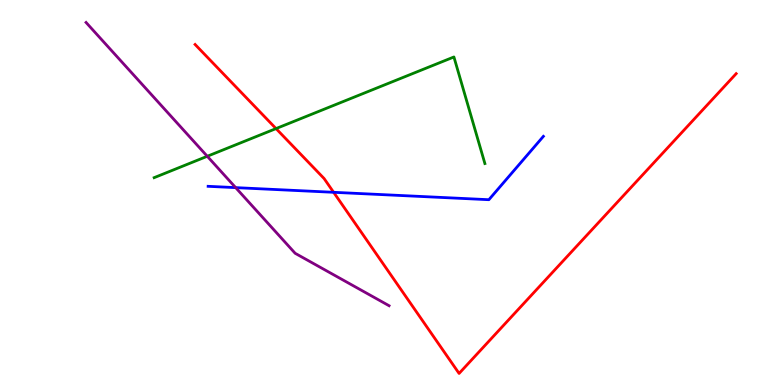[{'lines': ['blue', 'red'], 'intersections': [{'x': 4.3, 'y': 5.01}]}, {'lines': ['green', 'red'], 'intersections': [{'x': 3.56, 'y': 6.66}]}, {'lines': ['purple', 'red'], 'intersections': []}, {'lines': ['blue', 'green'], 'intersections': []}, {'lines': ['blue', 'purple'], 'intersections': [{'x': 3.04, 'y': 5.13}]}, {'lines': ['green', 'purple'], 'intersections': [{'x': 2.67, 'y': 5.94}]}]